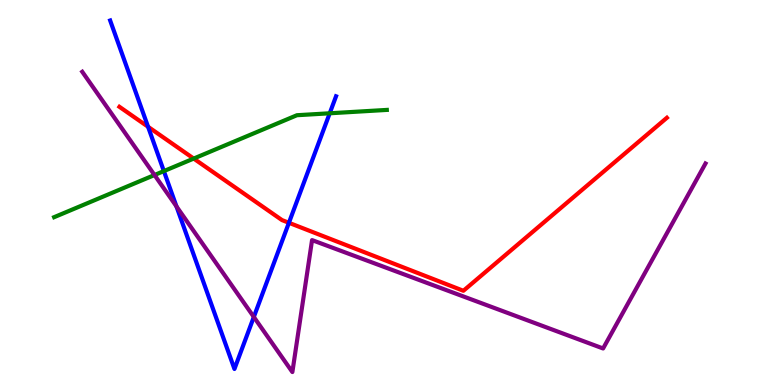[{'lines': ['blue', 'red'], 'intersections': [{'x': 1.91, 'y': 6.71}, {'x': 3.73, 'y': 4.21}]}, {'lines': ['green', 'red'], 'intersections': [{'x': 2.5, 'y': 5.88}]}, {'lines': ['purple', 'red'], 'intersections': []}, {'lines': ['blue', 'green'], 'intersections': [{'x': 2.11, 'y': 5.56}, {'x': 4.25, 'y': 7.06}]}, {'lines': ['blue', 'purple'], 'intersections': [{'x': 2.28, 'y': 4.64}, {'x': 3.28, 'y': 1.77}]}, {'lines': ['green', 'purple'], 'intersections': [{'x': 1.99, 'y': 5.45}]}]